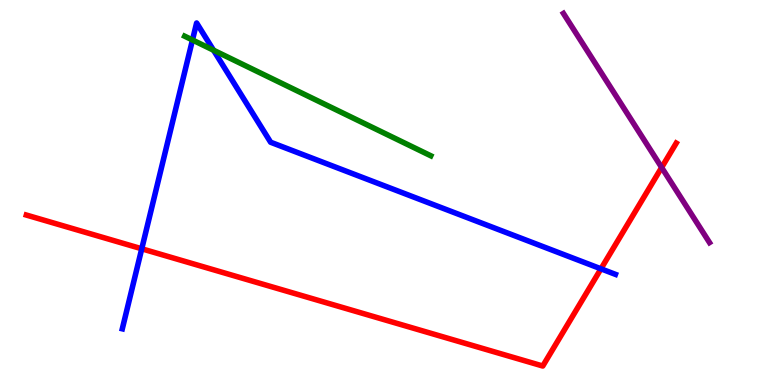[{'lines': ['blue', 'red'], 'intersections': [{'x': 1.83, 'y': 3.54}, {'x': 7.75, 'y': 3.02}]}, {'lines': ['green', 'red'], 'intersections': []}, {'lines': ['purple', 'red'], 'intersections': [{'x': 8.54, 'y': 5.65}]}, {'lines': ['blue', 'green'], 'intersections': [{'x': 2.48, 'y': 8.96}, {'x': 2.76, 'y': 8.7}]}, {'lines': ['blue', 'purple'], 'intersections': []}, {'lines': ['green', 'purple'], 'intersections': []}]